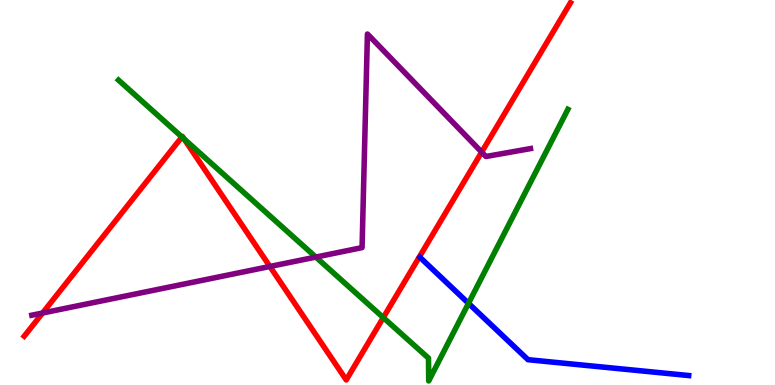[{'lines': ['blue', 'red'], 'intersections': []}, {'lines': ['green', 'red'], 'intersections': [{'x': 2.35, 'y': 6.44}, {'x': 2.37, 'y': 6.39}, {'x': 4.95, 'y': 1.75}]}, {'lines': ['purple', 'red'], 'intersections': [{'x': 0.549, 'y': 1.87}, {'x': 3.48, 'y': 3.08}, {'x': 6.22, 'y': 6.05}]}, {'lines': ['blue', 'green'], 'intersections': [{'x': 6.05, 'y': 2.12}]}, {'lines': ['blue', 'purple'], 'intersections': []}, {'lines': ['green', 'purple'], 'intersections': [{'x': 4.08, 'y': 3.32}]}]